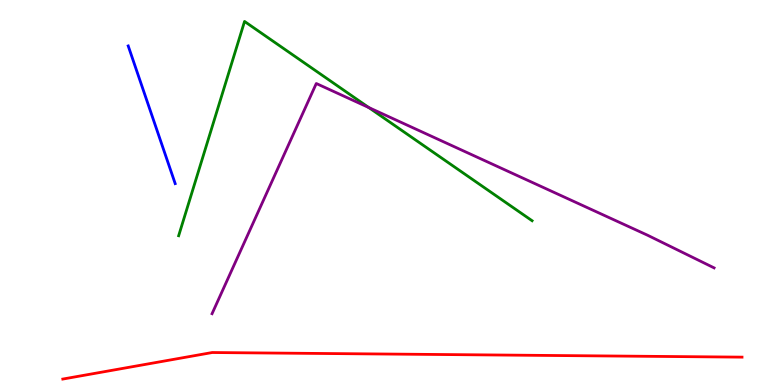[{'lines': ['blue', 'red'], 'intersections': []}, {'lines': ['green', 'red'], 'intersections': []}, {'lines': ['purple', 'red'], 'intersections': []}, {'lines': ['blue', 'green'], 'intersections': []}, {'lines': ['blue', 'purple'], 'intersections': []}, {'lines': ['green', 'purple'], 'intersections': [{'x': 4.76, 'y': 7.21}]}]